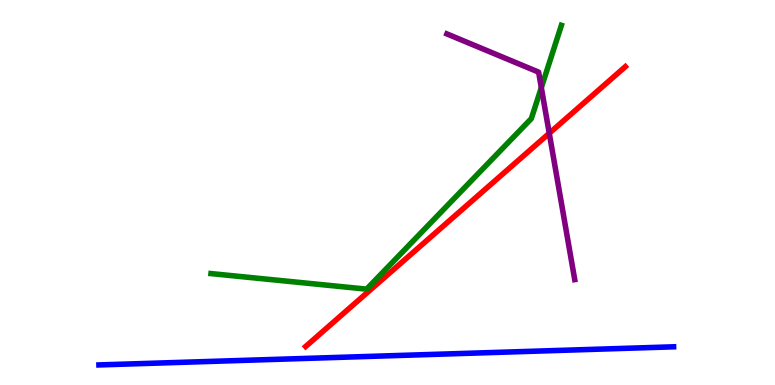[{'lines': ['blue', 'red'], 'intersections': []}, {'lines': ['green', 'red'], 'intersections': []}, {'lines': ['purple', 'red'], 'intersections': [{'x': 7.09, 'y': 6.54}]}, {'lines': ['blue', 'green'], 'intersections': []}, {'lines': ['blue', 'purple'], 'intersections': []}, {'lines': ['green', 'purple'], 'intersections': [{'x': 6.98, 'y': 7.72}]}]